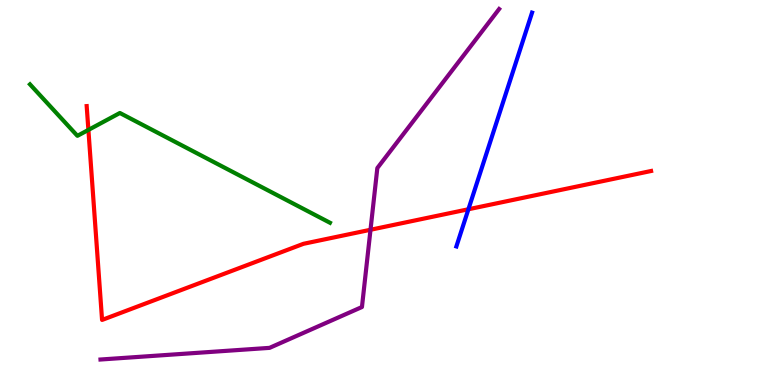[{'lines': ['blue', 'red'], 'intersections': [{'x': 6.04, 'y': 4.56}]}, {'lines': ['green', 'red'], 'intersections': [{'x': 1.14, 'y': 6.63}]}, {'lines': ['purple', 'red'], 'intersections': [{'x': 4.78, 'y': 4.03}]}, {'lines': ['blue', 'green'], 'intersections': []}, {'lines': ['blue', 'purple'], 'intersections': []}, {'lines': ['green', 'purple'], 'intersections': []}]